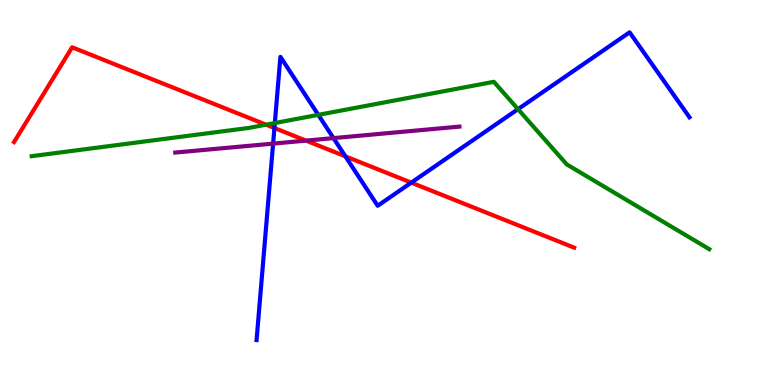[{'lines': ['blue', 'red'], 'intersections': [{'x': 3.54, 'y': 6.67}, {'x': 4.46, 'y': 5.94}, {'x': 5.31, 'y': 5.26}]}, {'lines': ['green', 'red'], 'intersections': [{'x': 3.43, 'y': 6.76}]}, {'lines': ['purple', 'red'], 'intersections': [{'x': 3.95, 'y': 6.35}]}, {'lines': ['blue', 'green'], 'intersections': [{'x': 3.55, 'y': 6.8}, {'x': 4.11, 'y': 7.02}, {'x': 6.68, 'y': 7.16}]}, {'lines': ['blue', 'purple'], 'intersections': [{'x': 3.52, 'y': 6.27}, {'x': 4.3, 'y': 6.41}]}, {'lines': ['green', 'purple'], 'intersections': []}]